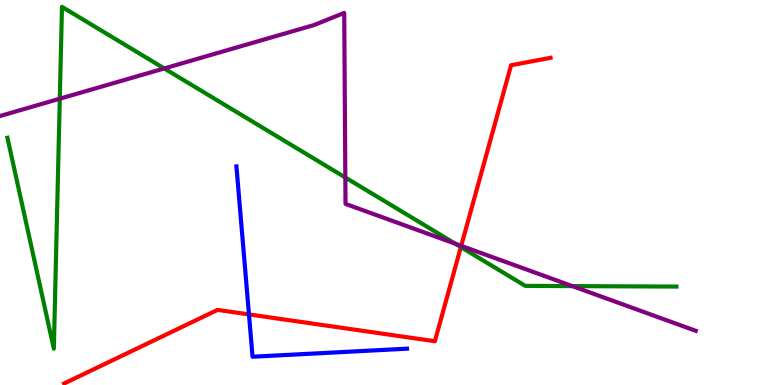[{'lines': ['blue', 'red'], 'intersections': [{'x': 3.21, 'y': 1.83}]}, {'lines': ['green', 'red'], 'intersections': [{'x': 5.95, 'y': 3.58}]}, {'lines': ['purple', 'red'], 'intersections': [{'x': 5.95, 'y': 3.61}]}, {'lines': ['blue', 'green'], 'intersections': []}, {'lines': ['blue', 'purple'], 'intersections': []}, {'lines': ['green', 'purple'], 'intersections': [{'x': 0.772, 'y': 7.44}, {'x': 2.12, 'y': 8.22}, {'x': 4.46, 'y': 5.39}, {'x': 5.87, 'y': 3.67}, {'x': 7.39, 'y': 2.57}]}]